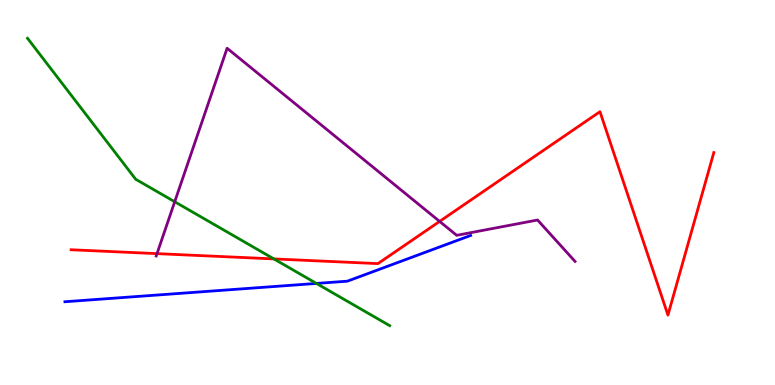[{'lines': ['blue', 'red'], 'intersections': []}, {'lines': ['green', 'red'], 'intersections': [{'x': 3.53, 'y': 3.27}]}, {'lines': ['purple', 'red'], 'intersections': [{'x': 2.03, 'y': 3.41}, {'x': 5.67, 'y': 4.25}]}, {'lines': ['blue', 'green'], 'intersections': [{'x': 4.08, 'y': 2.64}]}, {'lines': ['blue', 'purple'], 'intersections': []}, {'lines': ['green', 'purple'], 'intersections': [{'x': 2.25, 'y': 4.76}]}]